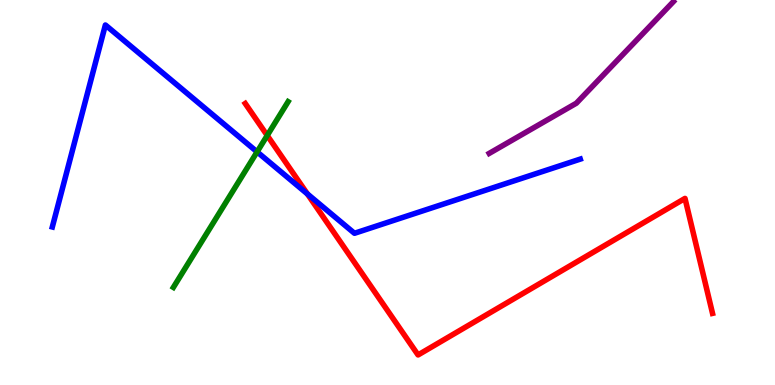[{'lines': ['blue', 'red'], 'intersections': [{'x': 3.97, 'y': 4.96}]}, {'lines': ['green', 'red'], 'intersections': [{'x': 3.45, 'y': 6.48}]}, {'lines': ['purple', 'red'], 'intersections': []}, {'lines': ['blue', 'green'], 'intersections': [{'x': 3.32, 'y': 6.06}]}, {'lines': ['blue', 'purple'], 'intersections': []}, {'lines': ['green', 'purple'], 'intersections': []}]